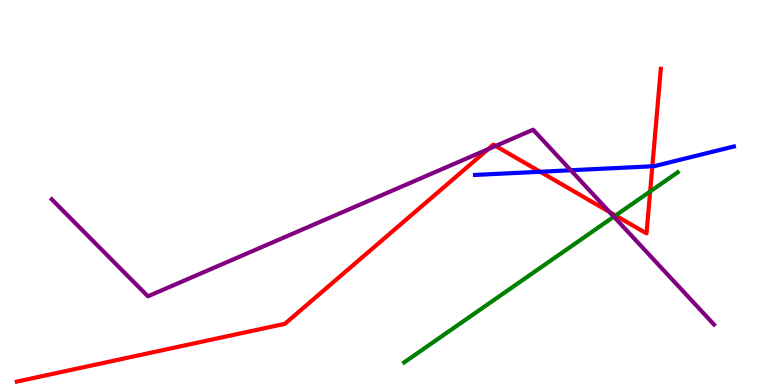[{'lines': ['blue', 'red'], 'intersections': [{'x': 6.97, 'y': 5.54}, {'x': 8.42, 'y': 5.68}]}, {'lines': ['green', 'red'], 'intersections': [{'x': 7.94, 'y': 4.4}, {'x': 8.39, 'y': 5.03}]}, {'lines': ['purple', 'red'], 'intersections': [{'x': 6.3, 'y': 6.12}, {'x': 6.4, 'y': 6.21}, {'x': 7.86, 'y': 4.49}]}, {'lines': ['blue', 'green'], 'intersections': []}, {'lines': ['blue', 'purple'], 'intersections': [{'x': 7.36, 'y': 5.58}]}, {'lines': ['green', 'purple'], 'intersections': [{'x': 7.92, 'y': 4.37}]}]